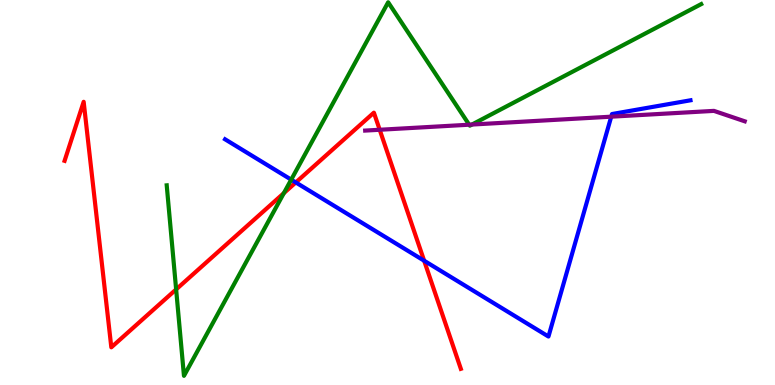[{'lines': ['blue', 'red'], 'intersections': [{'x': 3.82, 'y': 5.26}, {'x': 5.47, 'y': 3.23}]}, {'lines': ['green', 'red'], 'intersections': [{'x': 2.27, 'y': 2.48}, {'x': 3.66, 'y': 4.98}]}, {'lines': ['purple', 'red'], 'intersections': [{'x': 4.9, 'y': 6.63}]}, {'lines': ['blue', 'green'], 'intersections': [{'x': 3.76, 'y': 5.33}]}, {'lines': ['blue', 'purple'], 'intersections': [{'x': 7.89, 'y': 6.97}]}, {'lines': ['green', 'purple'], 'intersections': [{'x': 6.05, 'y': 6.76}, {'x': 6.09, 'y': 6.76}]}]